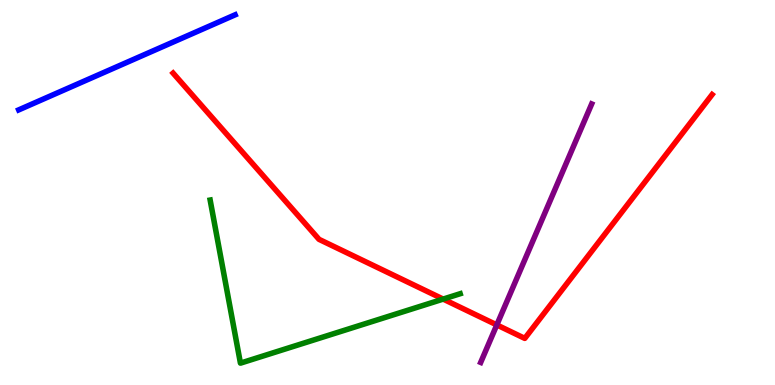[{'lines': ['blue', 'red'], 'intersections': []}, {'lines': ['green', 'red'], 'intersections': [{'x': 5.72, 'y': 2.23}]}, {'lines': ['purple', 'red'], 'intersections': [{'x': 6.41, 'y': 1.56}]}, {'lines': ['blue', 'green'], 'intersections': []}, {'lines': ['blue', 'purple'], 'intersections': []}, {'lines': ['green', 'purple'], 'intersections': []}]